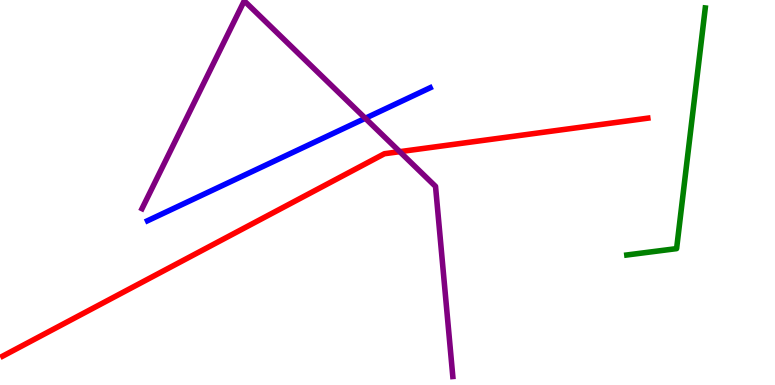[{'lines': ['blue', 'red'], 'intersections': []}, {'lines': ['green', 'red'], 'intersections': []}, {'lines': ['purple', 'red'], 'intersections': [{'x': 5.16, 'y': 6.06}]}, {'lines': ['blue', 'green'], 'intersections': []}, {'lines': ['blue', 'purple'], 'intersections': [{'x': 4.71, 'y': 6.93}]}, {'lines': ['green', 'purple'], 'intersections': []}]